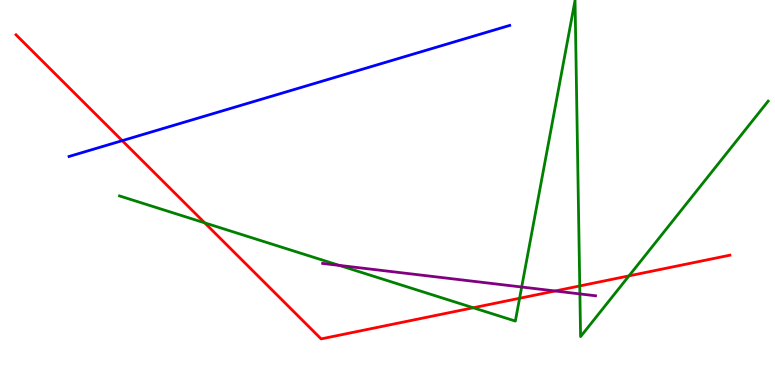[{'lines': ['blue', 'red'], 'intersections': [{'x': 1.58, 'y': 6.35}]}, {'lines': ['green', 'red'], 'intersections': [{'x': 2.64, 'y': 4.21}, {'x': 6.11, 'y': 2.01}, {'x': 6.7, 'y': 2.25}, {'x': 7.48, 'y': 2.57}, {'x': 8.12, 'y': 2.83}]}, {'lines': ['purple', 'red'], 'intersections': [{'x': 7.16, 'y': 2.44}]}, {'lines': ['blue', 'green'], 'intersections': []}, {'lines': ['blue', 'purple'], 'intersections': []}, {'lines': ['green', 'purple'], 'intersections': [{'x': 4.38, 'y': 3.11}, {'x': 6.73, 'y': 2.54}, {'x': 7.48, 'y': 2.37}]}]